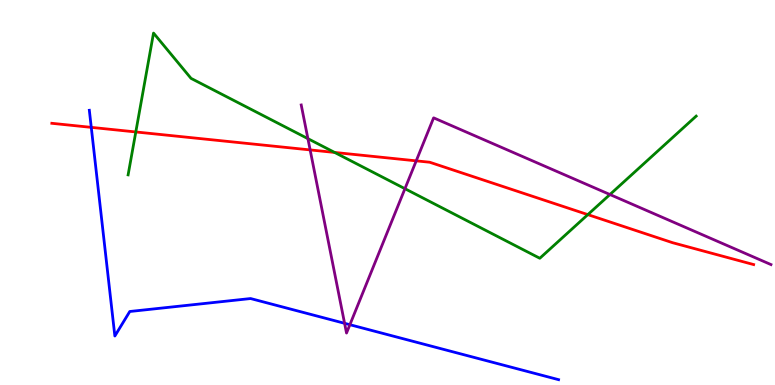[{'lines': ['blue', 'red'], 'intersections': [{'x': 1.18, 'y': 6.69}]}, {'lines': ['green', 'red'], 'intersections': [{'x': 1.75, 'y': 6.57}, {'x': 4.32, 'y': 6.04}, {'x': 7.58, 'y': 4.43}]}, {'lines': ['purple', 'red'], 'intersections': [{'x': 4.0, 'y': 6.11}, {'x': 5.37, 'y': 5.82}]}, {'lines': ['blue', 'green'], 'intersections': []}, {'lines': ['blue', 'purple'], 'intersections': [{'x': 4.45, 'y': 1.6}, {'x': 4.51, 'y': 1.57}]}, {'lines': ['green', 'purple'], 'intersections': [{'x': 3.97, 'y': 6.4}, {'x': 5.23, 'y': 5.1}, {'x': 7.87, 'y': 4.95}]}]